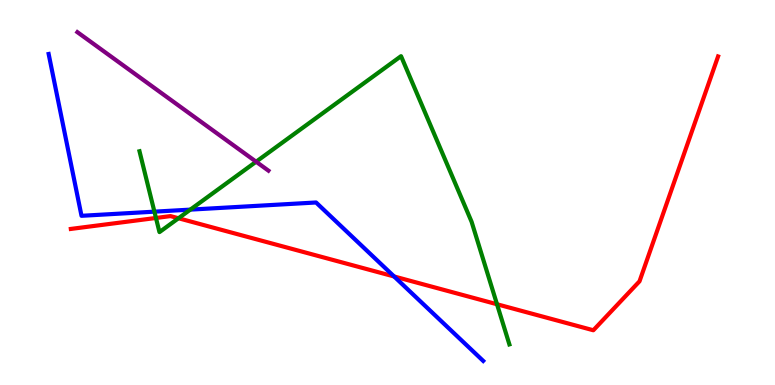[{'lines': ['blue', 'red'], 'intersections': [{'x': 5.09, 'y': 2.82}]}, {'lines': ['green', 'red'], 'intersections': [{'x': 2.01, 'y': 4.34}, {'x': 2.3, 'y': 4.33}, {'x': 6.41, 'y': 2.1}]}, {'lines': ['purple', 'red'], 'intersections': []}, {'lines': ['blue', 'green'], 'intersections': [{'x': 1.99, 'y': 4.5}, {'x': 2.46, 'y': 4.56}]}, {'lines': ['blue', 'purple'], 'intersections': []}, {'lines': ['green', 'purple'], 'intersections': [{'x': 3.3, 'y': 5.8}]}]